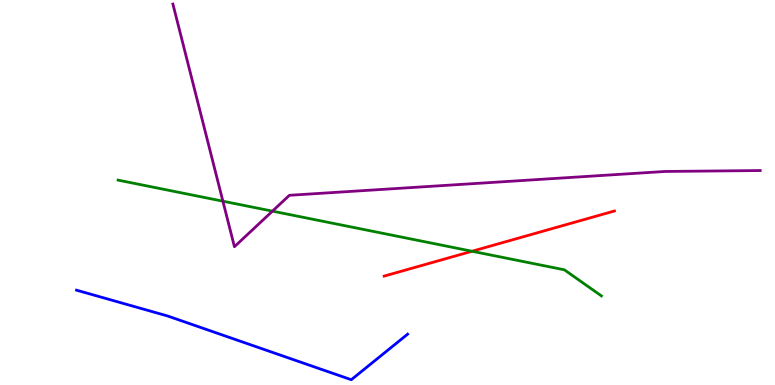[{'lines': ['blue', 'red'], 'intersections': []}, {'lines': ['green', 'red'], 'intersections': [{'x': 6.09, 'y': 3.47}]}, {'lines': ['purple', 'red'], 'intersections': []}, {'lines': ['blue', 'green'], 'intersections': []}, {'lines': ['blue', 'purple'], 'intersections': []}, {'lines': ['green', 'purple'], 'intersections': [{'x': 2.88, 'y': 4.77}, {'x': 3.52, 'y': 4.52}]}]